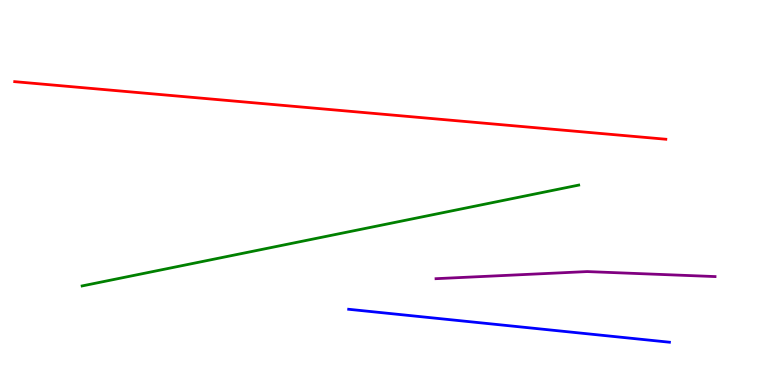[{'lines': ['blue', 'red'], 'intersections': []}, {'lines': ['green', 'red'], 'intersections': []}, {'lines': ['purple', 'red'], 'intersections': []}, {'lines': ['blue', 'green'], 'intersections': []}, {'lines': ['blue', 'purple'], 'intersections': []}, {'lines': ['green', 'purple'], 'intersections': []}]